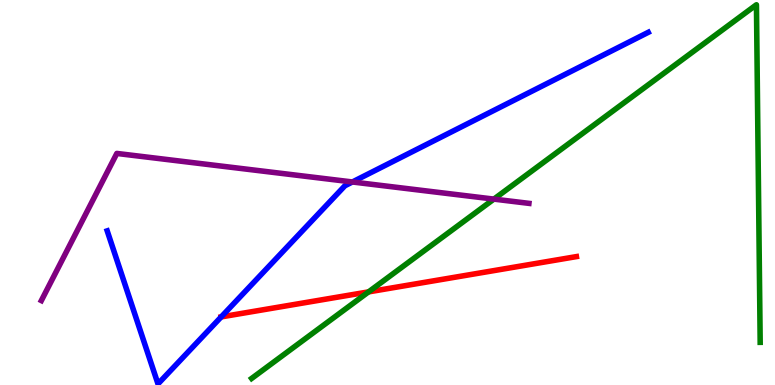[{'lines': ['blue', 'red'], 'intersections': [{'x': 2.85, 'y': 1.77}]}, {'lines': ['green', 'red'], 'intersections': [{'x': 4.76, 'y': 2.42}]}, {'lines': ['purple', 'red'], 'intersections': []}, {'lines': ['blue', 'green'], 'intersections': []}, {'lines': ['blue', 'purple'], 'intersections': [{'x': 4.55, 'y': 5.27}]}, {'lines': ['green', 'purple'], 'intersections': [{'x': 6.37, 'y': 4.83}]}]